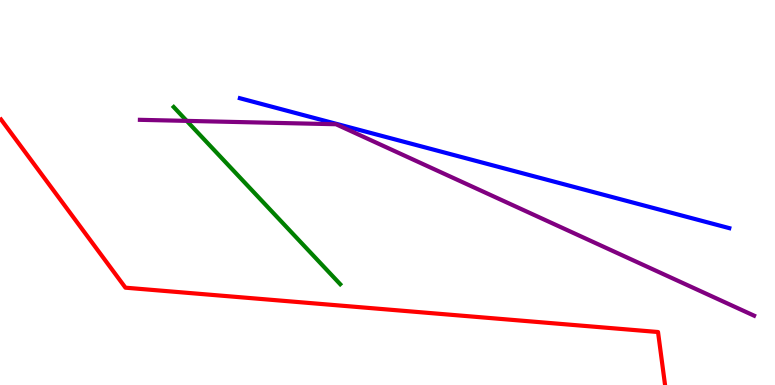[{'lines': ['blue', 'red'], 'intersections': []}, {'lines': ['green', 'red'], 'intersections': []}, {'lines': ['purple', 'red'], 'intersections': []}, {'lines': ['blue', 'green'], 'intersections': []}, {'lines': ['blue', 'purple'], 'intersections': []}, {'lines': ['green', 'purple'], 'intersections': [{'x': 2.41, 'y': 6.86}]}]